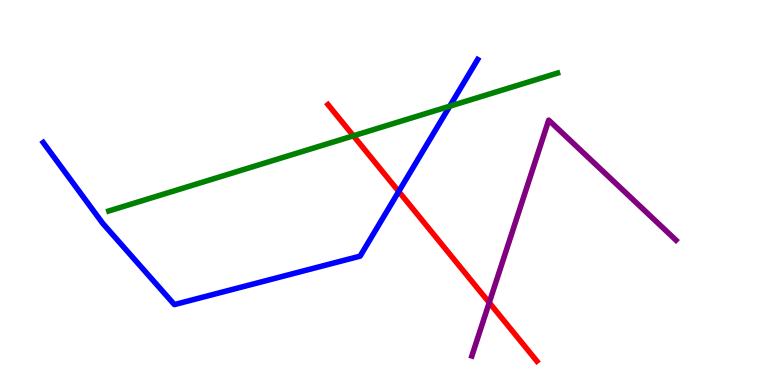[{'lines': ['blue', 'red'], 'intersections': [{'x': 5.15, 'y': 5.03}]}, {'lines': ['green', 'red'], 'intersections': [{'x': 4.56, 'y': 6.47}]}, {'lines': ['purple', 'red'], 'intersections': [{'x': 6.31, 'y': 2.14}]}, {'lines': ['blue', 'green'], 'intersections': [{'x': 5.8, 'y': 7.24}]}, {'lines': ['blue', 'purple'], 'intersections': []}, {'lines': ['green', 'purple'], 'intersections': []}]